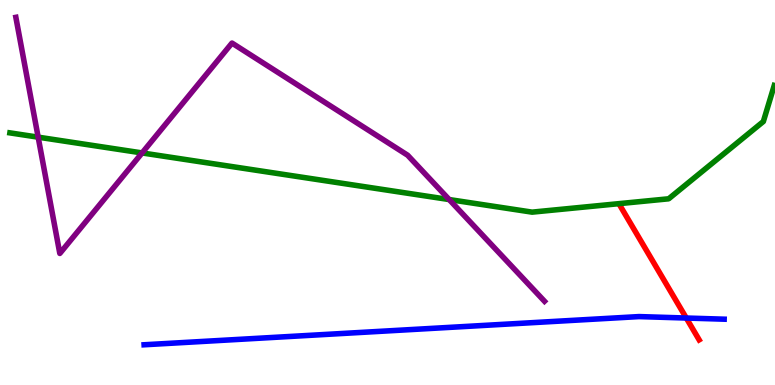[{'lines': ['blue', 'red'], 'intersections': [{'x': 8.86, 'y': 1.74}]}, {'lines': ['green', 'red'], 'intersections': []}, {'lines': ['purple', 'red'], 'intersections': []}, {'lines': ['blue', 'green'], 'intersections': []}, {'lines': ['blue', 'purple'], 'intersections': []}, {'lines': ['green', 'purple'], 'intersections': [{'x': 0.492, 'y': 6.44}, {'x': 1.83, 'y': 6.03}, {'x': 5.8, 'y': 4.82}]}]